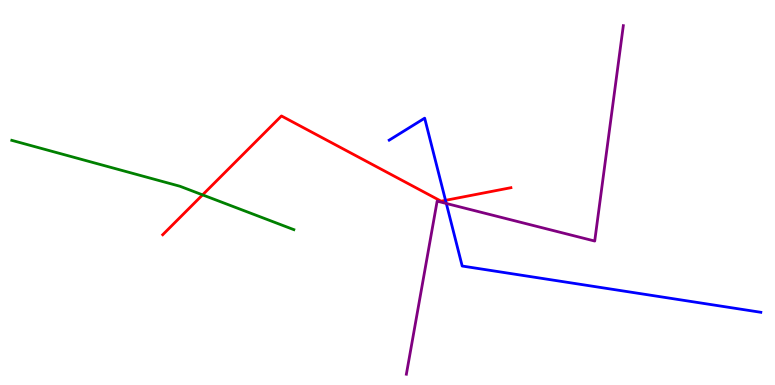[{'lines': ['blue', 'red'], 'intersections': [{'x': 5.75, 'y': 4.8}]}, {'lines': ['green', 'red'], 'intersections': [{'x': 2.61, 'y': 4.94}]}, {'lines': ['purple', 'red'], 'intersections': []}, {'lines': ['blue', 'green'], 'intersections': []}, {'lines': ['blue', 'purple'], 'intersections': [{'x': 5.76, 'y': 4.71}]}, {'lines': ['green', 'purple'], 'intersections': []}]